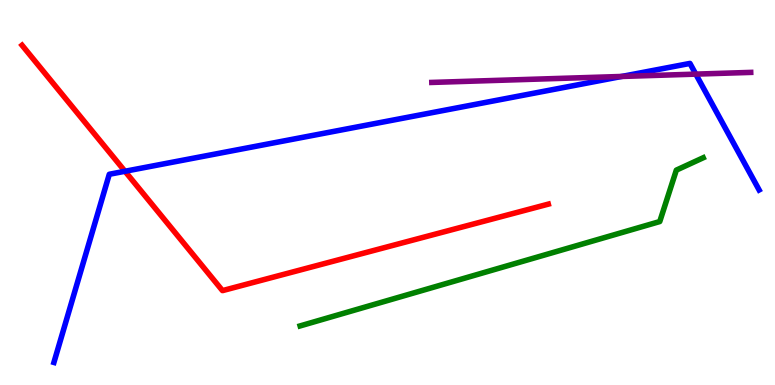[{'lines': ['blue', 'red'], 'intersections': [{'x': 1.61, 'y': 5.55}]}, {'lines': ['green', 'red'], 'intersections': []}, {'lines': ['purple', 'red'], 'intersections': []}, {'lines': ['blue', 'green'], 'intersections': []}, {'lines': ['blue', 'purple'], 'intersections': [{'x': 8.02, 'y': 8.01}, {'x': 8.98, 'y': 8.07}]}, {'lines': ['green', 'purple'], 'intersections': []}]